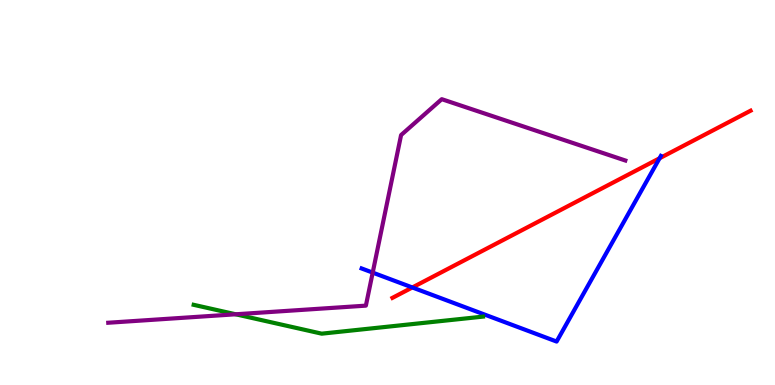[{'lines': ['blue', 'red'], 'intersections': [{'x': 5.32, 'y': 2.53}, {'x': 8.51, 'y': 5.89}]}, {'lines': ['green', 'red'], 'intersections': []}, {'lines': ['purple', 'red'], 'intersections': []}, {'lines': ['blue', 'green'], 'intersections': []}, {'lines': ['blue', 'purple'], 'intersections': [{'x': 4.81, 'y': 2.92}]}, {'lines': ['green', 'purple'], 'intersections': [{'x': 3.04, 'y': 1.84}]}]